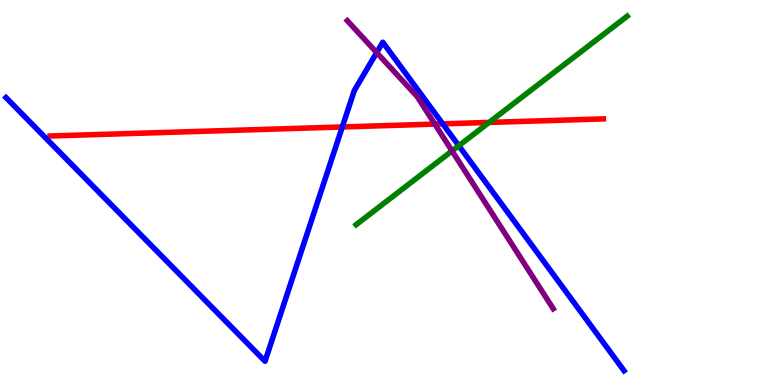[{'lines': ['blue', 'red'], 'intersections': [{'x': 4.42, 'y': 6.7}, {'x': 5.71, 'y': 6.78}]}, {'lines': ['green', 'red'], 'intersections': [{'x': 6.31, 'y': 6.82}]}, {'lines': ['purple', 'red'], 'intersections': [{'x': 5.61, 'y': 6.78}]}, {'lines': ['blue', 'green'], 'intersections': [{'x': 5.92, 'y': 6.22}]}, {'lines': ['blue', 'purple'], 'intersections': [{'x': 4.86, 'y': 8.63}]}, {'lines': ['green', 'purple'], 'intersections': [{'x': 5.83, 'y': 6.08}]}]